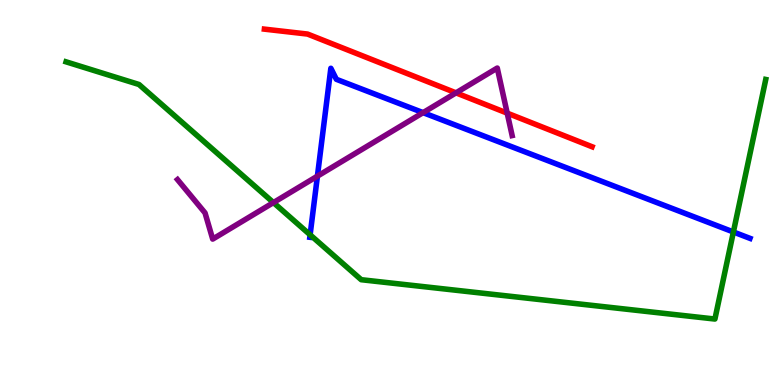[{'lines': ['blue', 'red'], 'intersections': []}, {'lines': ['green', 'red'], 'intersections': []}, {'lines': ['purple', 'red'], 'intersections': [{'x': 5.88, 'y': 7.59}, {'x': 6.54, 'y': 7.06}]}, {'lines': ['blue', 'green'], 'intersections': [{'x': 4.0, 'y': 3.9}, {'x': 9.46, 'y': 3.97}]}, {'lines': ['blue', 'purple'], 'intersections': [{'x': 4.1, 'y': 5.42}, {'x': 5.46, 'y': 7.07}]}, {'lines': ['green', 'purple'], 'intersections': [{'x': 3.53, 'y': 4.74}]}]